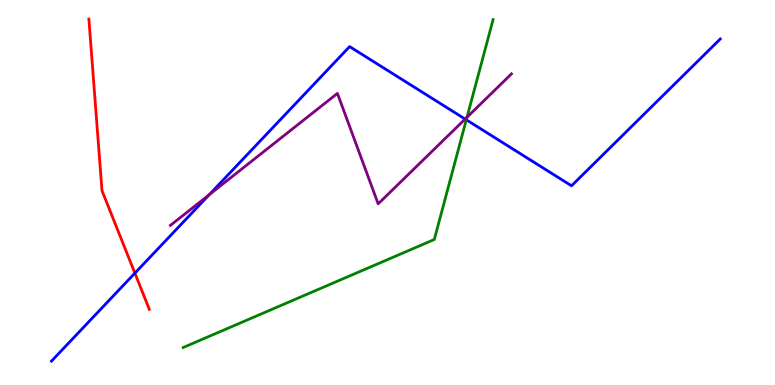[{'lines': ['blue', 'red'], 'intersections': [{'x': 1.74, 'y': 2.91}]}, {'lines': ['green', 'red'], 'intersections': []}, {'lines': ['purple', 'red'], 'intersections': []}, {'lines': ['blue', 'green'], 'intersections': [{'x': 6.02, 'y': 6.89}]}, {'lines': ['blue', 'purple'], 'intersections': [{'x': 2.7, 'y': 4.94}, {'x': 6.0, 'y': 6.91}]}, {'lines': ['green', 'purple'], 'intersections': [{'x': 6.03, 'y': 6.95}]}]